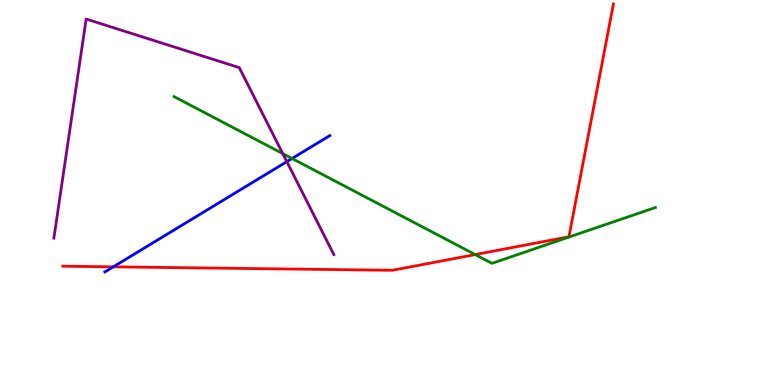[{'lines': ['blue', 'red'], 'intersections': [{'x': 1.46, 'y': 3.07}]}, {'lines': ['green', 'red'], 'intersections': [{'x': 6.13, 'y': 3.39}]}, {'lines': ['purple', 'red'], 'intersections': []}, {'lines': ['blue', 'green'], 'intersections': [{'x': 3.77, 'y': 5.88}]}, {'lines': ['blue', 'purple'], 'intersections': [{'x': 3.7, 'y': 5.8}]}, {'lines': ['green', 'purple'], 'intersections': [{'x': 3.65, 'y': 6.01}]}]